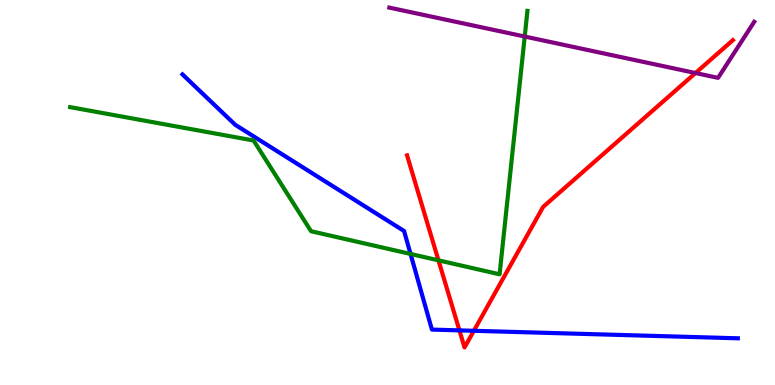[{'lines': ['blue', 'red'], 'intersections': [{'x': 5.93, 'y': 1.42}, {'x': 6.11, 'y': 1.41}]}, {'lines': ['green', 'red'], 'intersections': [{'x': 5.66, 'y': 3.24}]}, {'lines': ['purple', 'red'], 'intersections': [{'x': 8.97, 'y': 8.1}]}, {'lines': ['blue', 'green'], 'intersections': [{'x': 5.3, 'y': 3.4}]}, {'lines': ['blue', 'purple'], 'intersections': []}, {'lines': ['green', 'purple'], 'intersections': [{'x': 6.77, 'y': 9.05}]}]